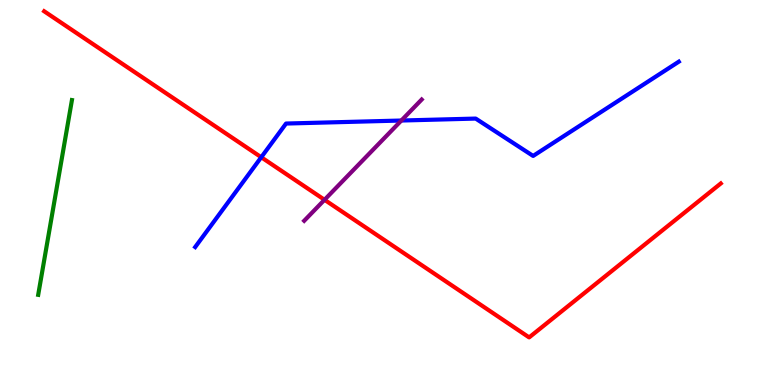[{'lines': ['blue', 'red'], 'intersections': [{'x': 3.37, 'y': 5.92}]}, {'lines': ['green', 'red'], 'intersections': []}, {'lines': ['purple', 'red'], 'intersections': [{'x': 4.19, 'y': 4.81}]}, {'lines': ['blue', 'green'], 'intersections': []}, {'lines': ['blue', 'purple'], 'intersections': [{'x': 5.18, 'y': 6.87}]}, {'lines': ['green', 'purple'], 'intersections': []}]